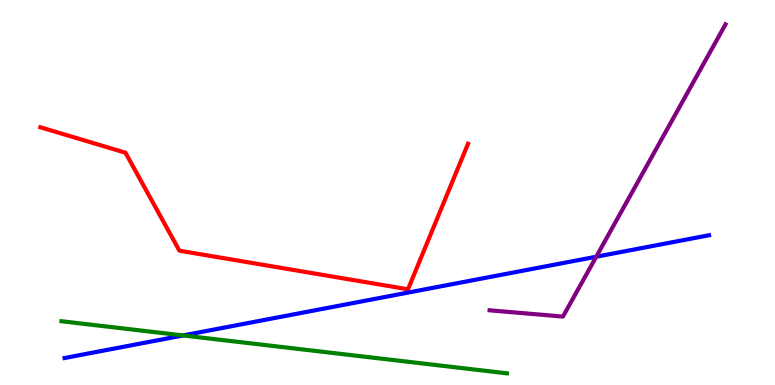[{'lines': ['blue', 'red'], 'intersections': []}, {'lines': ['green', 'red'], 'intersections': []}, {'lines': ['purple', 'red'], 'intersections': []}, {'lines': ['blue', 'green'], 'intersections': [{'x': 2.36, 'y': 1.29}]}, {'lines': ['blue', 'purple'], 'intersections': [{'x': 7.69, 'y': 3.33}]}, {'lines': ['green', 'purple'], 'intersections': []}]